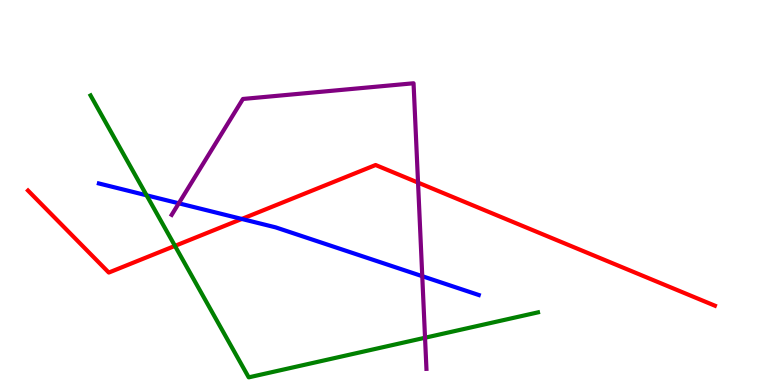[{'lines': ['blue', 'red'], 'intersections': [{'x': 3.12, 'y': 4.31}]}, {'lines': ['green', 'red'], 'intersections': [{'x': 2.26, 'y': 3.61}]}, {'lines': ['purple', 'red'], 'intersections': [{'x': 5.39, 'y': 5.26}]}, {'lines': ['blue', 'green'], 'intersections': [{'x': 1.89, 'y': 4.93}]}, {'lines': ['blue', 'purple'], 'intersections': [{'x': 2.31, 'y': 4.72}, {'x': 5.45, 'y': 2.83}]}, {'lines': ['green', 'purple'], 'intersections': [{'x': 5.48, 'y': 1.23}]}]